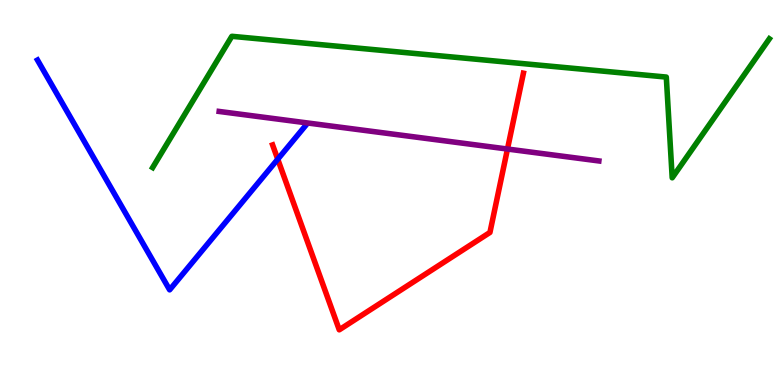[{'lines': ['blue', 'red'], 'intersections': [{'x': 3.58, 'y': 5.86}]}, {'lines': ['green', 'red'], 'intersections': []}, {'lines': ['purple', 'red'], 'intersections': [{'x': 6.55, 'y': 6.13}]}, {'lines': ['blue', 'green'], 'intersections': []}, {'lines': ['blue', 'purple'], 'intersections': []}, {'lines': ['green', 'purple'], 'intersections': []}]